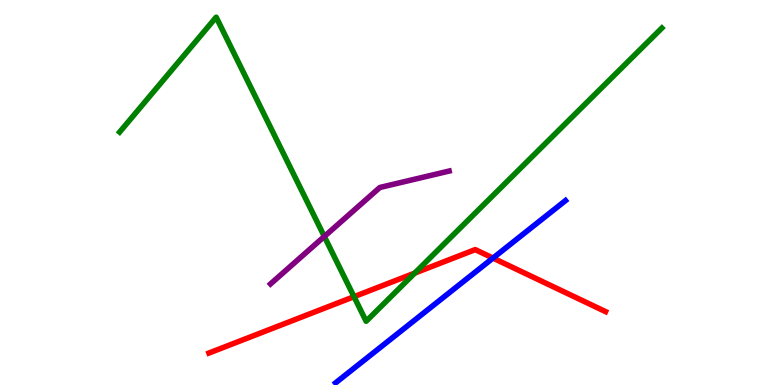[{'lines': ['blue', 'red'], 'intersections': [{'x': 6.36, 'y': 3.3}]}, {'lines': ['green', 'red'], 'intersections': [{'x': 4.57, 'y': 2.29}, {'x': 5.35, 'y': 2.91}]}, {'lines': ['purple', 'red'], 'intersections': []}, {'lines': ['blue', 'green'], 'intersections': []}, {'lines': ['blue', 'purple'], 'intersections': []}, {'lines': ['green', 'purple'], 'intersections': [{'x': 4.18, 'y': 3.86}]}]